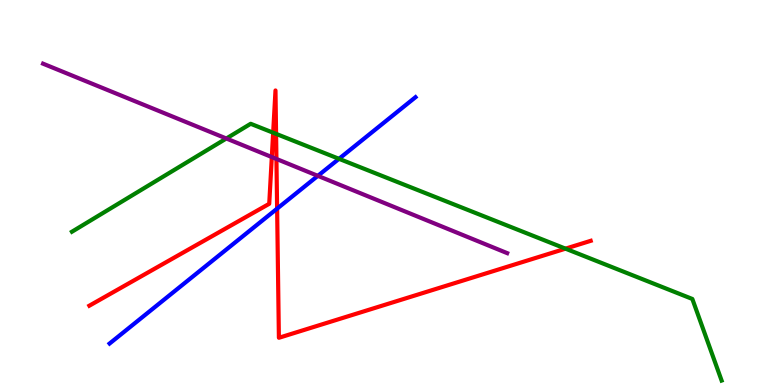[{'lines': ['blue', 'red'], 'intersections': [{'x': 3.58, 'y': 4.58}]}, {'lines': ['green', 'red'], 'intersections': [{'x': 3.52, 'y': 6.55}, {'x': 3.56, 'y': 6.52}, {'x': 7.3, 'y': 3.54}]}, {'lines': ['purple', 'red'], 'intersections': [{'x': 3.51, 'y': 5.92}, {'x': 3.57, 'y': 5.87}]}, {'lines': ['blue', 'green'], 'intersections': [{'x': 4.37, 'y': 5.87}]}, {'lines': ['blue', 'purple'], 'intersections': [{'x': 4.1, 'y': 5.43}]}, {'lines': ['green', 'purple'], 'intersections': [{'x': 2.92, 'y': 6.4}]}]